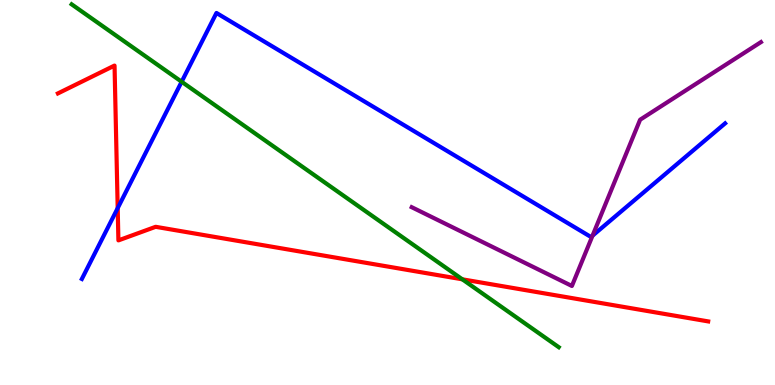[{'lines': ['blue', 'red'], 'intersections': [{'x': 1.52, 'y': 4.59}]}, {'lines': ['green', 'red'], 'intersections': [{'x': 5.97, 'y': 2.75}]}, {'lines': ['purple', 'red'], 'intersections': []}, {'lines': ['blue', 'green'], 'intersections': [{'x': 2.34, 'y': 7.88}]}, {'lines': ['blue', 'purple'], 'intersections': [{'x': 7.65, 'y': 3.88}]}, {'lines': ['green', 'purple'], 'intersections': []}]